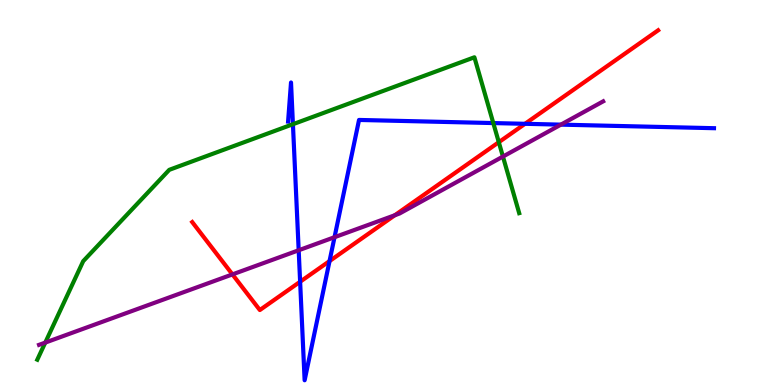[{'lines': ['blue', 'red'], 'intersections': [{'x': 3.87, 'y': 2.68}, {'x': 4.25, 'y': 3.22}, {'x': 6.77, 'y': 6.78}]}, {'lines': ['green', 'red'], 'intersections': [{'x': 6.44, 'y': 6.31}]}, {'lines': ['purple', 'red'], 'intersections': [{'x': 3.0, 'y': 2.87}, {'x': 5.09, 'y': 4.41}]}, {'lines': ['blue', 'green'], 'intersections': [{'x': 3.78, 'y': 6.77}, {'x': 6.37, 'y': 6.8}]}, {'lines': ['blue', 'purple'], 'intersections': [{'x': 3.85, 'y': 3.5}, {'x': 4.32, 'y': 3.84}, {'x': 7.24, 'y': 6.76}]}, {'lines': ['green', 'purple'], 'intersections': [{'x': 0.584, 'y': 1.1}, {'x': 6.49, 'y': 5.93}]}]